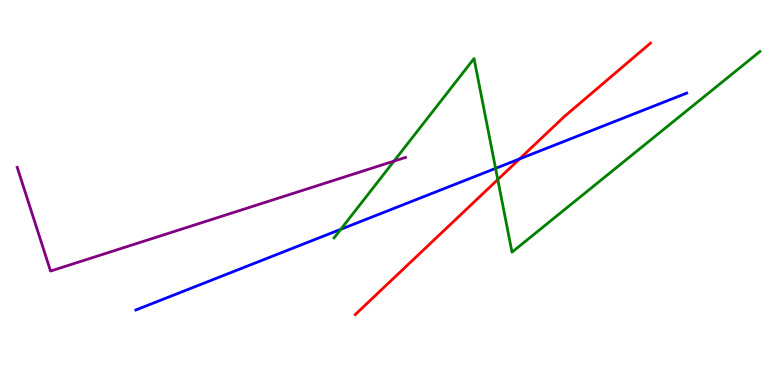[{'lines': ['blue', 'red'], 'intersections': [{'x': 6.7, 'y': 5.87}]}, {'lines': ['green', 'red'], 'intersections': [{'x': 6.42, 'y': 5.34}]}, {'lines': ['purple', 'red'], 'intersections': []}, {'lines': ['blue', 'green'], 'intersections': [{'x': 4.4, 'y': 4.04}, {'x': 6.39, 'y': 5.63}]}, {'lines': ['blue', 'purple'], 'intersections': []}, {'lines': ['green', 'purple'], 'intersections': [{'x': 5.08, 'y': 5.82}]}]